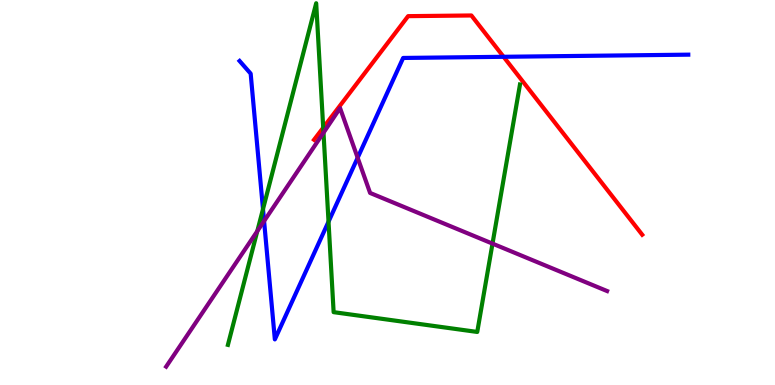[{'lines': ['blue', 'red'], 'intersections': [{'x': 6.5, 'y': 8.52}]}, {'lines': ['green', 'red'], 'intersections': [{'x': 4.17, 'y': 6.68}]}, {'lines': ['purple', 'red'], 'intersections': []}, {'lines': ['blue', 'green'], 'intersections': [{'x': 3.39, 'y': 4.57}, {'x': 4.24, 'y': 4.24}]}, {'lines': ['blue', 'purple'], 'intersections': [{'x': 3.41, 'y': 4.26}, {'x': 4.61, 'y': 5.9}]}, {'lines': ['green', 'purple'], 'intersections': [{'x': 3.32, 'y': 4.0}, {'x': 4.17, 'y': 6.55}, {'x': 6.35, 'y': 3.67}]}]